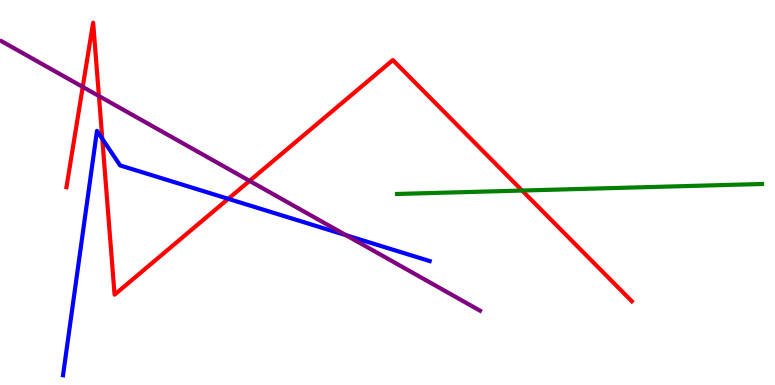[{'lines': ['blue', 'red'], 'intersections': [{'x': 1.32, 'y': 6.4}, {'x': 2.95, 'y': 4.84}]}, {'lines': ['green', 'red'], 'intersections': [{'x': 6.74, 'y': 5.05}]}, {'lines': ['purple', 'red'], 'intersections': [{'x': 1.07, 'y': 7.74}, {'x': 1.28, 'y': 7.51}, {'x': 3.22, 'y': 5.3}]}, {'lines': ['blue', 'green'], 'intersections': []}, {'lines': ['blue', 'purple'], 'intersections': [{'x': 4.47, 'y': 3.89}]}, {'lines': ['green', 'purple'], 'intersections': []}]